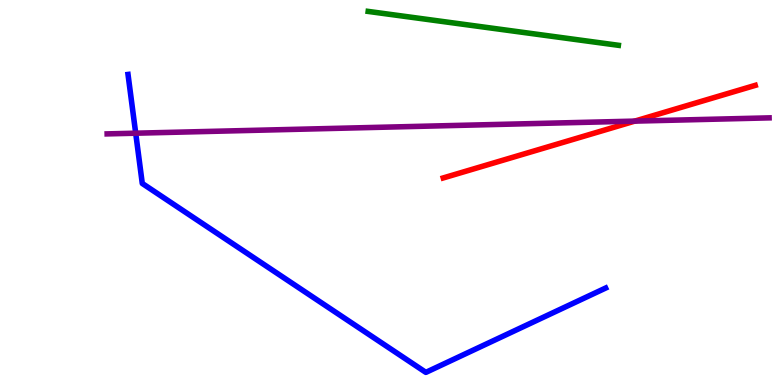[{'lines': ['blue', 'red'], 'intersections': []}, {'lines': ['green', 'red'], 'intersections': []}, {'lines': ['purple', 'red'], 'intersections': [{'x': 8.19, 'y': 6.85}]}, {'lines': ['blue', 'green'], 'intersections': []}, {'lines': ['blue', 'purple'], 'intersections': [{'x': 1.75, 'y': 6.54}]}, {'lines': ['green', 'purple'], 'intersections': []}]